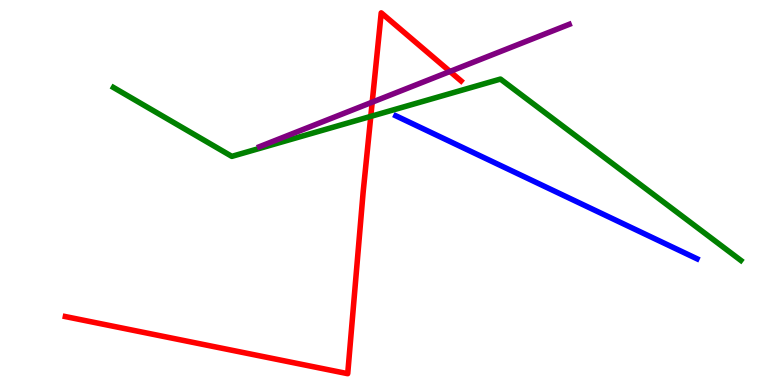[{'lines': ['blue', 'red'], 'intersections': []}, {'lines': ['green', 'red'], 'intersections': [{'x': 4.78, 'y': 6.98}]}, {'lines': ['purple', 'red'], 'intersections': [{'x': 4.8, 'y': 7.35}, {'x': 5.81, 'y': 8.14}]}, {'lines': ['blue', 'green'], 'intersections': []}, {'lines': ['blue', 'purple'], 'intersections': []}, {'lines': ['green', 'purple'], 'intersections': []}]